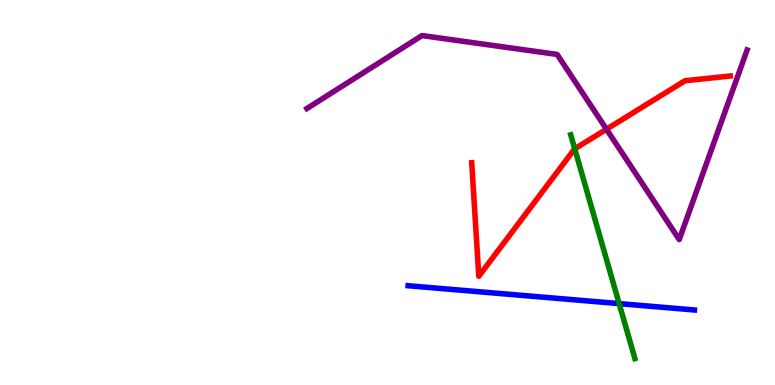[{'lines': ['blue', 'red'], 'intersections': []}, {'lines': ['green', 'red'], 'intersections': [{'x': 7.42, 'y': 6.13}]}, {'lines': ['purple', 'red'], 'intersections': [{'x': 7.83, 'y': 6.64}]}, {'lines': ['blue', 'green'], 'intersections': [{'x': 7.99, 'y': 2.11}]}, {'lines': ['blue', 'purple'], 'intersections': []}, {'lines': ['green', 'purple'], 'intersections': []}]